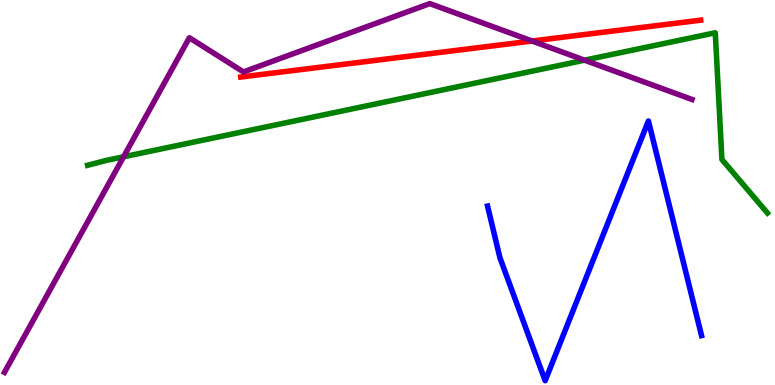[{'lines': ['blue', 'red'], 'intersections': []}, {'lines': ['green', 'red'], 'intersections': []}, {'lines': ['purple', 'red'], 'intersections': [{'x': 6.87, 'y': 8.93}]}, {'lines': ['blue', 'green'], 'intersections': []}, {'lines': ['blue', 'purple'], 'intersections': []}, {'lines': ['green', 'purple'], 'intersections': [{'x': 1.59, 'y': 5.93}, {'x': 7.54, 'y': 8.44}]}]